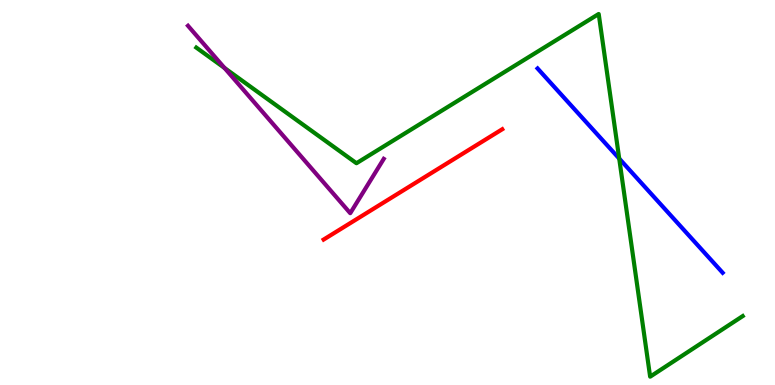[{'lines': ['blue', 'red'], 'intersections': []}, {'lines': ['green', 'red'], 'intersections': []}, {'lines': ['purple', 'red'], 'intersections': []}, {'lines': ['blue', 'green'], 'intersections': [{'x': 7.99, 'y': 5.88}]}, {'lines': ['blue', 'purple'], 'intersections': []}, {'lines': ['green', 'purple'], 'intersections': [{'x': 2.9, 'y': 8.23}]}]